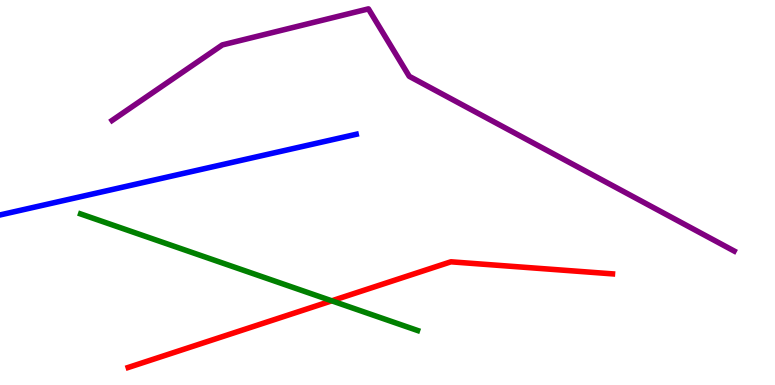[{'lines': ['blue', 'red'], 'intersections': []}, {'lines': ['green', 'red'], 'intersections': [{'x': 4.28, 'y': 2.19}]}, {'lines': ['purple', 'red'], 'intersections': []}, {'lines': ['blue', 'green'], 'intersections': []}, {'lines': ['blue', 'purple'], 'intersections': []}, {'lines': ['green', 'purple'], 'intersections': []}]